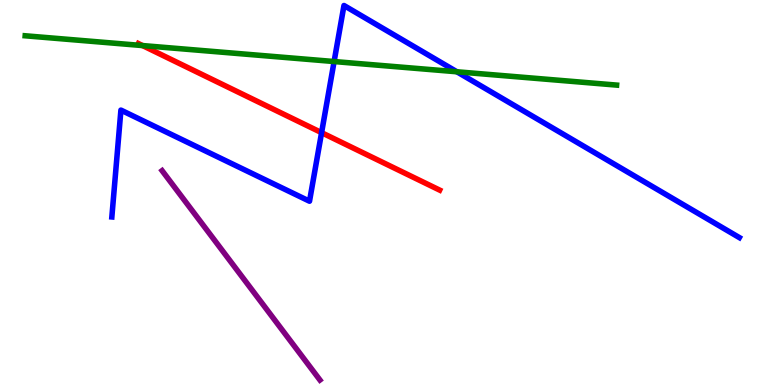[{'lines': ['blue', 'red'], 'intersections': [{'x': 4.15, 'y': 6.55}]}, {'lines': ['green', 'red'], 'intersections': [{'x': 1.84, 'y': 8.82}]}, {'lines': ['purple', 'red'], 'intersections': []}, {'lines': ['blue', 'green'], 'intersections': [{'x': 4.31, 'y': 8.4}, {'x': 5.9, 'y': 8.14}]}, {'lines': ['blue', 'purple'], 'intersections': []}, {'lines': ['green', 'purple'], 'intersections': []}]